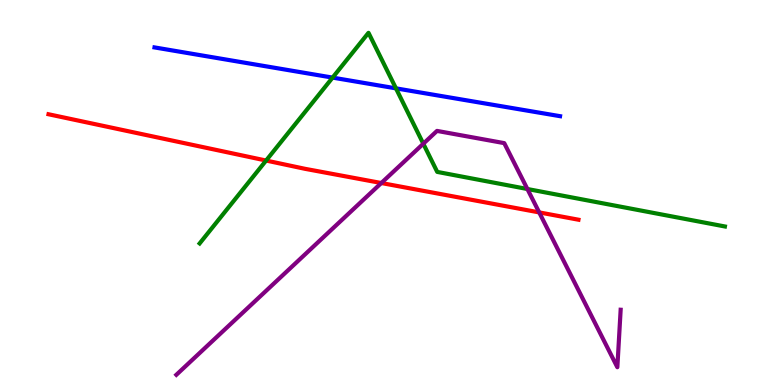[{'lines': ['blue', 'red'], 'intersections': []}, {'lines': ['green', 'red'], 'intersections': [{'x': 3.43, 'y': 5.83}]}, {'lines': ['purple', 'red'], 'intersections': [{'x': 4.92, 'y': 5.25}, {'x': 6.96, 'y': 4.48}]}, {'lines': ['blue', 'green'], 'intersections': [{'x': 4.29, 'y': 7.98}, {'x': 5.11, 'y': 7.71}]}, {'lines': ['blue', 'purple'], 'intersections': []}, {'lines': ['green', 'purple'], 'intersections': [{'x': 5.46, 'y': 6.27}, {'x': 6.81, 'y': 5.09}]}]